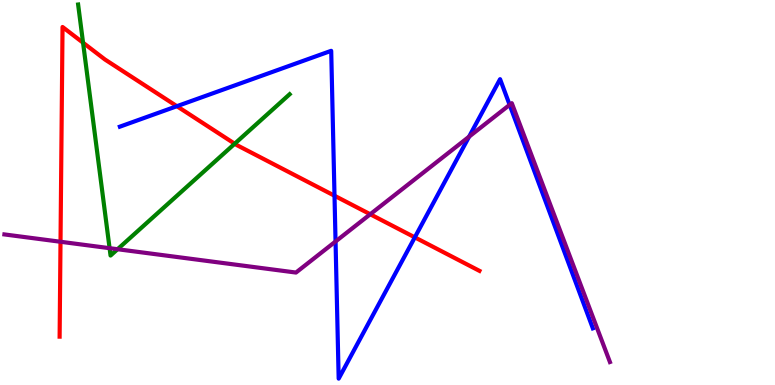[{'lines': ['blue', 'red'], 'intersections': [{'x': 2.28, 'y': 7.24}, {'x': 4.32, 'y': 4.92}, {'x': 5.35, 'y': 3.83}]}, {'lines': ['green', 'red'], 'intersections': [{'x': 1.07, 'y': 8.89}, {'x': 3.03, 'y': 6.27}]}, {'lines': ['purple', 'red'], 'intersections': [{'x': 0.781, 'y': 3.72}, {'x': 4.78, 'y': 4.43}]}, {'lines': ['blue', 'green'], 'intersections': []}, {'lines': ['blue', 'purple'], 'intersections': [{'x': 4.33, 'y': 3.73}, {'x': 6.05, 'y': 6.45}, {'x': 6.58, 'y': 7.28}]}, {'lines': ['green', 'purple'], 'intersections': [{'x': 1.41, 'y': 3.55}, {'x': 1.52, 'y': 3.53}]}]